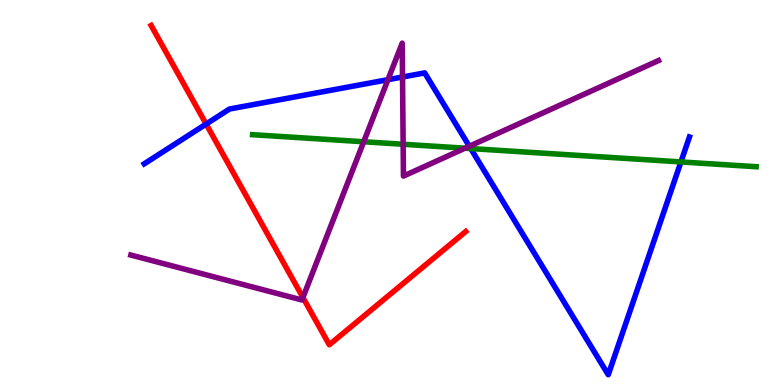[{'lines': ['blue', 'red'], 'intersections': [{'x': 2.66, 'y': 6.78}]}, {'lines': ['green', 'red'], 'intersections': []}, {'lines': ['purple', 'red'], 'intersections': [{'x': 3.91, 'y': 2.27}]}, {'lines': ['blue', 'green'], 'intersections': [{'x': 6.07, 'y': 6.14}, {'x': 8.79, 'y': 5.79}]}, {'lines': ['blue', 'purple'], 'intersections': [{'x': 5.01, 'y': 7.93}, {'x': 5.19, 'y': 8.0}, {'x': 6.06, 'y': 6.2}]}, {'lines': ['green', 'purple'], 'intersections': [{'x': 4.69, 'y': 6.32}, {'x': 5.2, 'y': 6.25}, {'x': 6.0, 'y': 6.15}]}]